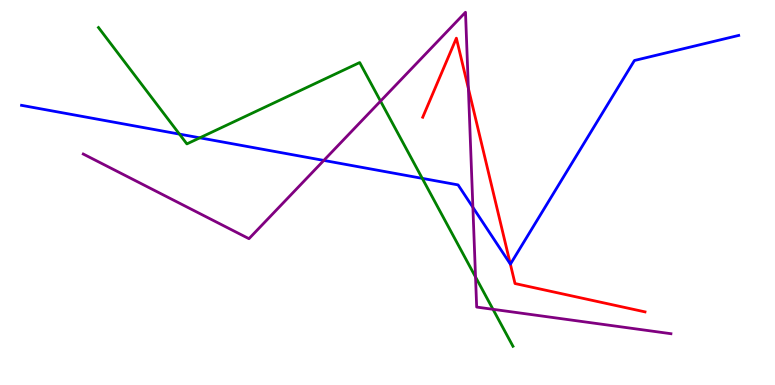[{'lines': ['blue', 'red'], 'intersections': [{'x': 6.59, 'y': 3.14}]}, {'lines': ['green', 'red'], 'intersections': []}, {'lines': ['purple', 'red'], 'intersections': [{'x': 6.04, 'y': 7.7}]}, {'lines': ['blue', 'green'], 'intersections': [{'x': 2.32, 'y': 6.52}, {'x': 2.58, 'y': 6.42}, {'x': 5.45, 'y': 5.37}]}, {'lines': ['blue', 'purple'], 'intersections': [{'x': 4.18, 'y': 5.83}, {'x': 6.1, 'y': 4.61}]}, {'lines': ['green', 'purple'], 'intersections': [{'x': 4.91, 'y': 7.37}, {'x': 6.14, 'y': 2.81}, {'x': 6.36, 'y': 1.97}]}]